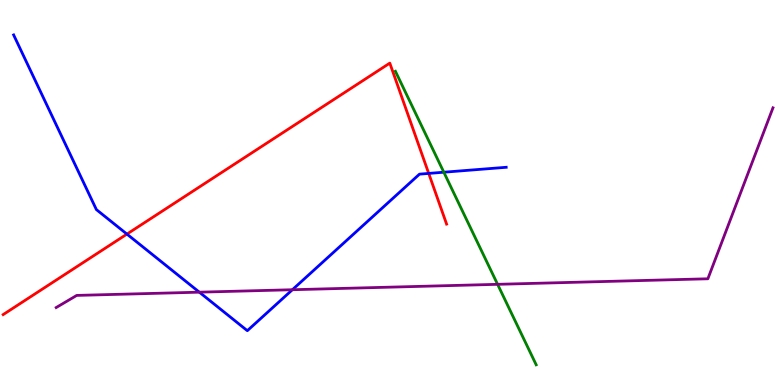[{'lines': ['blue', 'red'], 'intersections': [{'x': 1.64, 'y': 3.92}, {'x': 5.53, 'y': 5.5}]}, {'lines': ['green', 'red'], 'intersections': []}, {'lines': ['purple', 'red'], 'intersections': []}, {'lines': ['blue', 'green'], 'intersections': [{'x': 5.73, 'y': 5.53}]}, {'lines': ['blue', 'purple'], 'intersections': [{'x': 2.57, 'y': 2.41}, {'x': 3.77, 'y': 2.47}]}, {'lines': ['green', 'purple'], 'intersections': [{'x': 6.42, 'y': 2.62}]}]